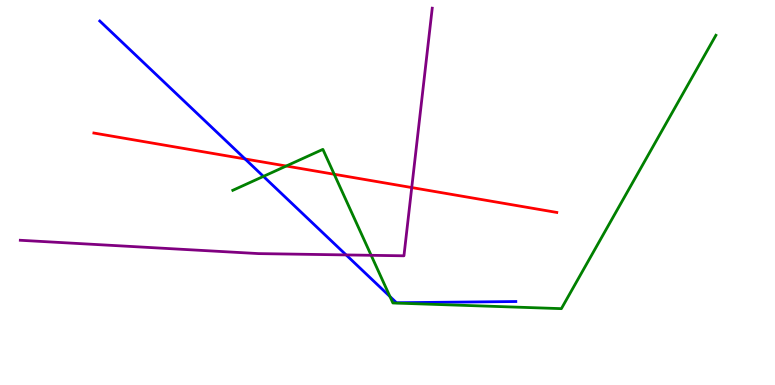[{'lines': ['blue', 'red'], 'intersections': [{'x': 3.16, 'y': 5.87}]}, {'lines': ['green', 'red'], 'intersections': [{'x': 3.69, 'y': 5.69}, {'x': 4.31, 'y': 5.47}]}, {'lines': ['purple', 'red'], 'intersections': [{'x': 5.31, 'y': 5.13}]}, {'lines': ['blue', 'green'], 'intersections': [{'x': 3.4, 'y': 5.42}, {'x': 5.03, 'y': 2.3}]}, {'lines': ['blue', 'purple'], 'intersections': [{'x': 4.47, 'y': 3.38}]}, {'lines': ['green', 'purple'], 'intersections': [{'x': 4.79, 'y': 3.37}]}]